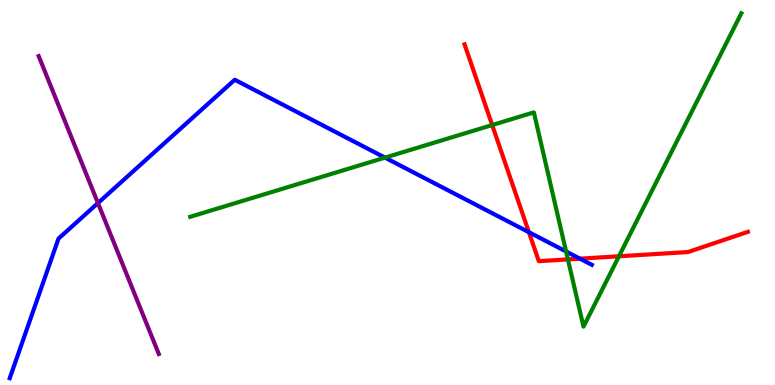[{'lines': ['blue', 'red'], 'intersections': [{'x': 6.82, 'y': 3.97}, {'x': 7.48, 'y': 3.28}]}, {'lines': ['green', 'red'], 'intersections': [{'x': 6.35, 'y': 6.75}, {'x': 7.33, 'y': 3.26}, {'x': 7.99, 'y': 3.34}]}, {'lines': ['purple', 'red'], 'intersections': []}, {'lines': ['blue', 'green'], 'intersections': [{'x': 4.97, 'y': 5.91}, {'x': 7.3, 'y': 3.47}]}, {'lines': ['blue', 'purple'], 'intersections': [{'x': 1.26, 'y': 4.73}]}, {'lines': ['green', 'purple'], 'intersections': []}]